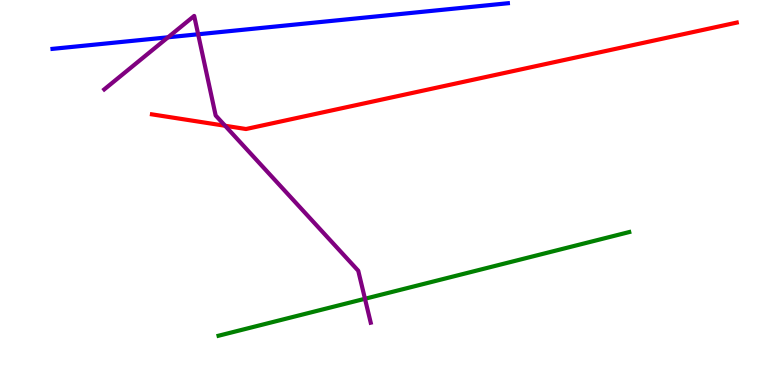[{'lines': ['blue', 'red'], 'intersections': []}, {'lines': ['green', 'red'], 'intersections': []}, {'lines': ['purple', 'red'], 'intersections': [{'x': 2.9, 'y': 6.73}]}, {'lines': ['blue', 'green'], 'intersections': []}, {'lines': ['blue', 'purple'], 'intersections': [{'x': 2.17, 'y': 9.03}, {'x': 2.56, 'y': 9.11}]}, {'lines': ['green', 'purple'], 'intersections': [{'x': 4.71, 'y': 2.24}]}]